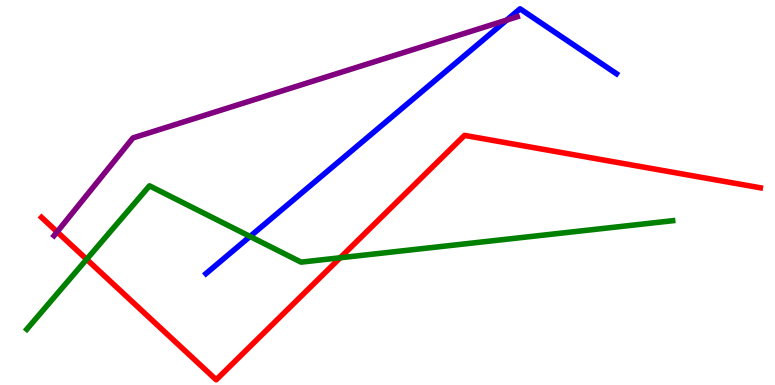[{'lines': ['blue', 'red'], 'intersections': []}, {'lines': ['green', 'red'], 'intersections': [{'x': 1.12, 'y': 3.26}, {'x': 4.39, 'y': 3.3}]}, {'lines': ['purple', 'red'], 'intersections': [{'x': 0.737, 'y': 3.98}]}, {'lines': ['blue', 'green'], 'intersections': [{'x': 3.23, 'y': 3.86}]}, {'lines': ['blue', 'purple'], 'intersections': [{'x': 6.54, 'y': 9.48}]}, {'lines': ['green', 'purple'], 'intersections': []}]